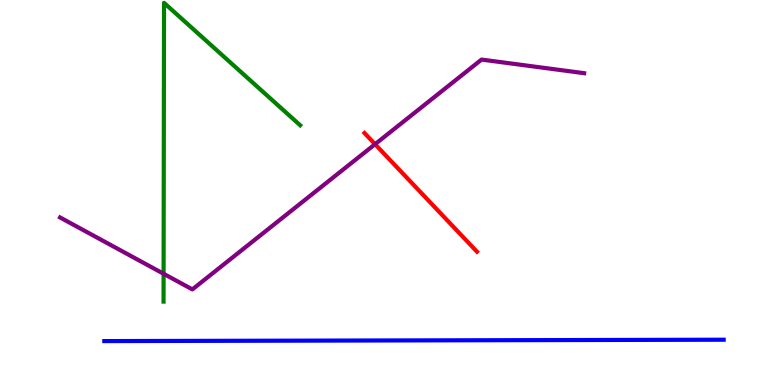[{'lines': ['blue', 'red'], 'intersections': []}, {'lines': ['green', 'red'], 'intersections': []}, {'lines': ['purple', 'red'], 'intersections': [{'x': 4.84, 'y': 6.25}]}, {'lines': ['blue', 'green'], 'intersections': []}, {'lines': ['blue', 'purple'], 'intersections': []}, {'lines': ['green', 'purple'], 'intersections': [{'x': 2.11, 'y': 2.89}]}]